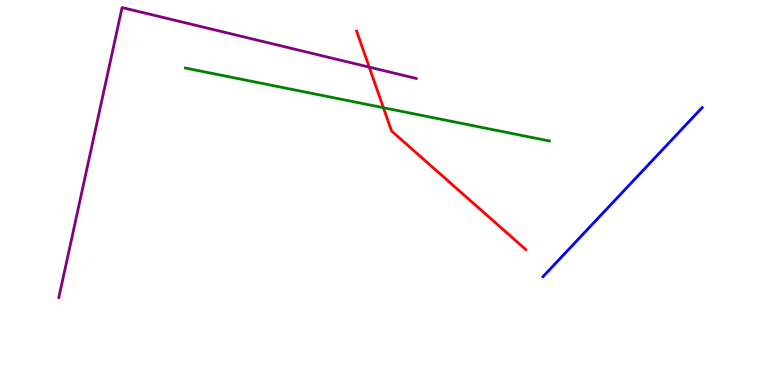[{'lines': ['blue', 'red'], 'intersections': []}, {'lines': ['green', 'red'], 'intersections': [{'x': 4.95, 'y': 7.2}]}, {'lines': ['purple', 'red'], 'intersections': [{'x': 4.76, 'y': 8.26}]}, {'lines': ['blue', 'green'], 'intersections': []}, {'lines': ['blue', 'purple'], 'intersections': []}, {'lines': ['green', 'purple'], 'intersections': []}]